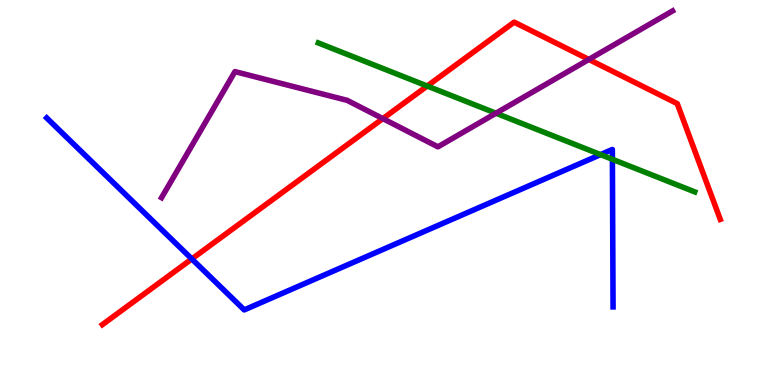[{'lines': ['blue', 'red'], 'intersections': [{'x': 2.47, 'y': 3.27}]}, {'lines': ['green', 'red'], 'intersections': [{'x': 5.51, 'y': 7.77}]}, {'lines': ['purple', 'red'], 'intersections': [{'x': 4.94, 'y': 6.92}, {'x': 7.6, 'y': 8.46}]}, {'lines': ['blue', 'green'], 'intersections': [{'x': 7.75, 'y': 5.98}, {'x': 7.9, 'y': 5.86}]}, {'lines': ['blue', 'purple'], 'intersections': []}, {'lines': ['green', 'purple'], 'intersections': [{'x': 6.4, 'y': 7.06}]}]